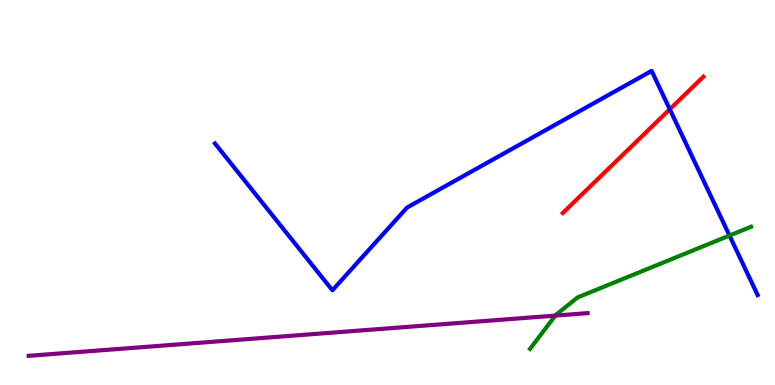[{'lines': ['blue', 'red'], 'intersections': [{'x': 8.64, 'y': 7.16}]}, {'lines': ['green', 'red'], 'intersections': []}, {'lines': ['purple', 'red'], 'intersections': []}, {'lines': ['blue', 'green'], 'intersections': [{'x': 9.41, 'y': 3.88}]}, {'lines': ['blue', 'purple'], 'intersections': []}, {'lines': ['green', 'purple'], 'intersections': [{'x': 7.17, 'y': 1.8}]}]